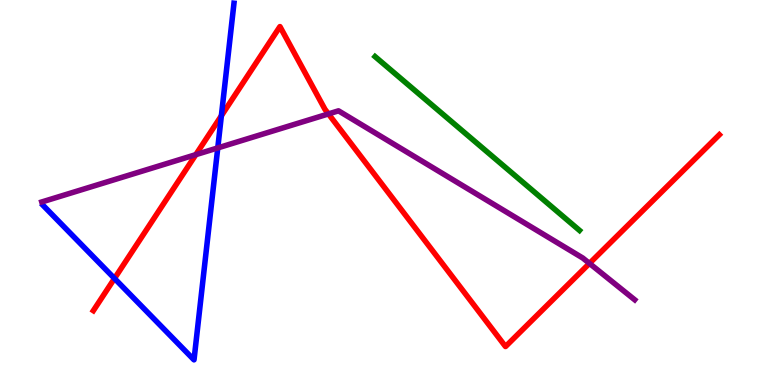[{'lines': ['blue', 'red'], 'intersections': [{'x': 1.48, 'y': 2.77}, {'x': 2.86, 'y': 6.99}]}, {'lines': ['green', 'red'], 'intersections': []}, {'lines': ['purple', 'red'], 'intersections': [{'x': 2.53, 'y': 5.98}, {'x': 4.24, 'y': 7.04}, {'x': 7.61, 'y': 3.16}]}, {'lines': ['blue', 'green'], 'intersections': []}, {'lines': ['blue', 'purple'], 'intersections': [{'x': 2.81, 'y': 6.16}]}, {'lines': ['green', 'purple'], 'intersections': []}]